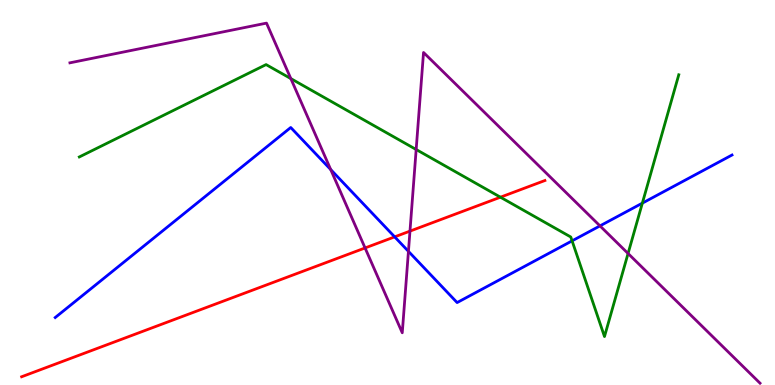[{'lines': ['blue', 'red'], 'intersections': [{'x': 5.09, 'y': 3.85}]}, {'lines': ['green', 'red'], 'intersections': [{'x': 6.46, 'y': 4.88}]}, {'lines': ['purple', 'red'], 'intersections': [{'x': 4.71, 'y': 3.56}, {'x': 5.29, 'y': 4.0}]}, {'lines': ['blue', 'green'], 'intersections': [{'x': 7.38, 'y': 3.74}, {'x': 8.29, 'y': 4.72}]}, {'lines': ['blue', 'purple'], 'intersections': [{'x': 4.27, 'y': 5.6}, {'x': 5.27, 'y': 3.47}, {'x': 7.74, 'y': 4.13}]}, {'lines': ['green', 'purple'], 'intersections': [{'x': 3.75, 'y': 7.96}, {'x': 5.37, 'y': 6.12}, {'x': 8.1, 'y': 3.42}]}]